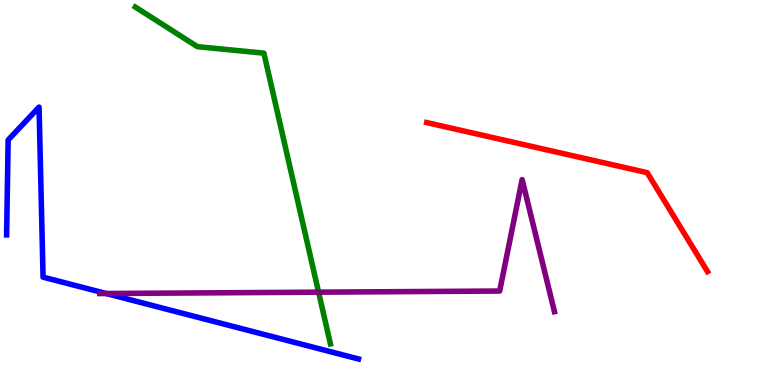[{'lines': ['blue', 'red'], 'intersections': []}, {'lines': ['green', 'red'], 'intersections': []}, {'lines': ['purple', 'red'], 'intersections': []}, {'lines': ['blue', 'green'], 'intersections': []}, {'lines': ['blue', 'purple'], 'intersections': [{'x': 1.37, 'y': 2.38}]}, {'lines': ['green', 'purple'], 'intersections': [{'x': 4.11, 'y': 2.41}]}]